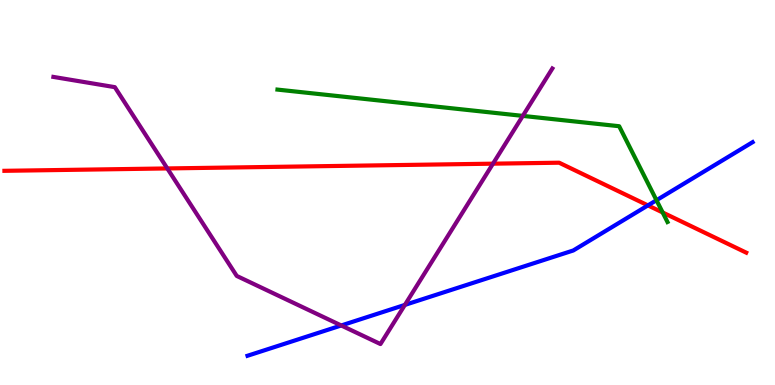[{'lines': ['blue', 'red'], 'intersections': [{'x': 8.36, 'y': 4.67}]}, {'lines': ['green', 'red'], 'intersections': [{'x': 8.55, 'y': 4.48}]}, {'lines': ['purple', 'red'], 'intersections': [{'x': 2.16, 'y': 5.63}, {'x': 6.36, 'y': 5.75}]}, {'lines': ['blue', 'green'], 'intersections': [{'x': 8.47, 'y': 4.8}]}, {'lines': ['blue', 'purple'], 'intersections': [{'x': 4.4, 'y': 1.55}, {'x': 5.22, 'y': 2.08}]}, {'lines': ['green', 'purple'], 'intersections': [{'x': 6.75, 'y': 6.99}]}]